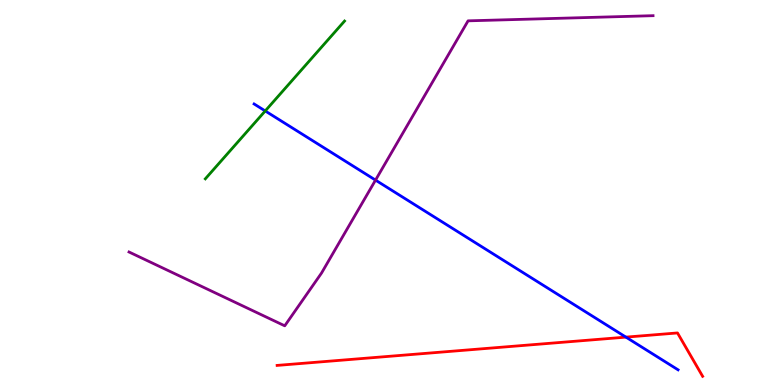[{'lines': ['blue', 'red'], 'intersections': [{'x': 8.08, 'y': 1.24}]}, {'lines': ['green', 'red'], 'intersections': []}, {'lines': ['purple', 'red'], 'intersections': []}, {'lines': ['blue', 'green'], 'intersections': [{'x': 3.42, 'y': 7.12}]}, {'lines': ['blue', 'purple'], 'intersections': [{'x': 4.85, 'y': 5.32}]}, {'lines': ['green', 'purple'], 'intersections': []}]